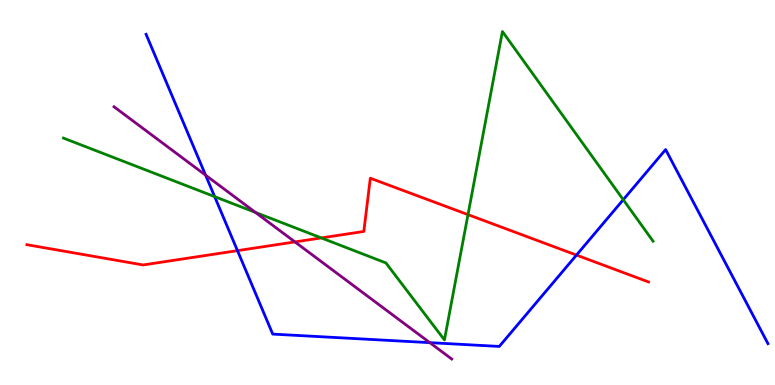[{'lines': ['blue', 'red'], 'intersections': [{'x': 3.06, 'y': 3.49}, {'x': 7.44, 'y': 3.37}]}, {'lines': ['green', 'red'], 'intersections': [{'x': 4.15, 'y': 3.82}, {'x': 6.04, 'y': 4.42}]}, {'lines': ['purple', 'red'], 'intersections': [{'x': 3.81, 'y': 3.72}]}, {'lines': ['blue', 'green'], 'intersections': [{'x': 2.77, 'y': 4.89}, {'x': 8.04, 'y': 4.81}]}, {'lines': ['blue', 'purple'], 'intersections': [{'x': 2.65, 'y': 5.45}, {'x': 5.55, 'y': 1.1}]}, {'lines': ['green', 'purple'], 'intersections': [{'x': 3.3, 'y': 4.48}]}]